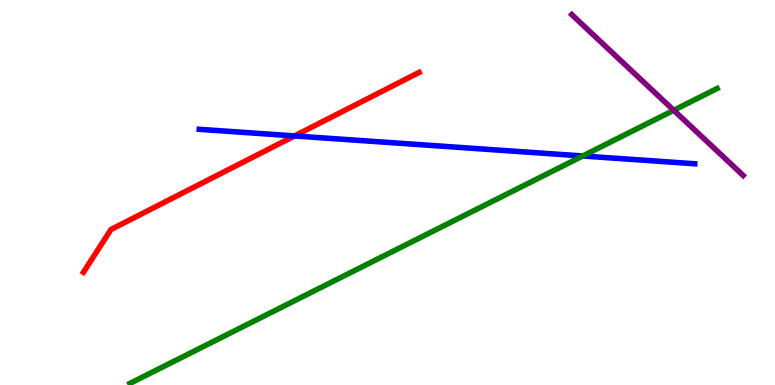[{'lines': ['blue', 'red'], 'intersections': [{'x': 3.8, 'y': 6.47}]}, {'lines': ['green', 'red'], 'intersections': []}, {'lines': ['purple', 'red'], 'intersections': []}, {'lines': ['blue', 'green'], 'intersections': [{'x': 7.52, 'y': 5.95}]}, {'lines': ['blue', 'purple'], 'intersections': []}, {'lines': ['green', 'purple'], 'intersections': [{'x': 8.69, 'y': 7.14}]}]